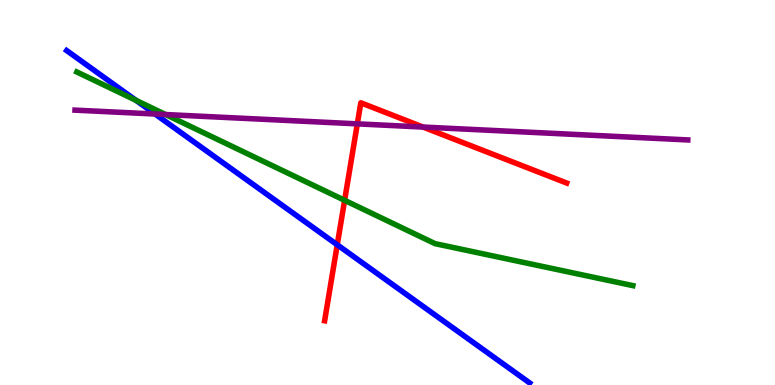[{'lines': ['blue', 'red'], 'intersections': [{'x': 4.35, 'y': 3.64}]}, {'lines': ['green', 'red'], 'intersections': [{'x': 4.45, 'y': 4.8}]}, {'lines': ['purple', 'red'], 'intersections': [{'x': 4.61, 'y': 6.78}, {'x': 5.46, 'y': 6.7}]}, {'lines': ['blue', 'green'], 'intersections': [{'x': 1.76, 'y': 7.39}]}, {'lines': ['blue', 'purple'], 'intersections': [{'x': 2.0, 'y': 7.04}]}, {'lines': ['green', 'purple'], 'intersections': [{'x': 2.14, 'y': 7.02}]}]